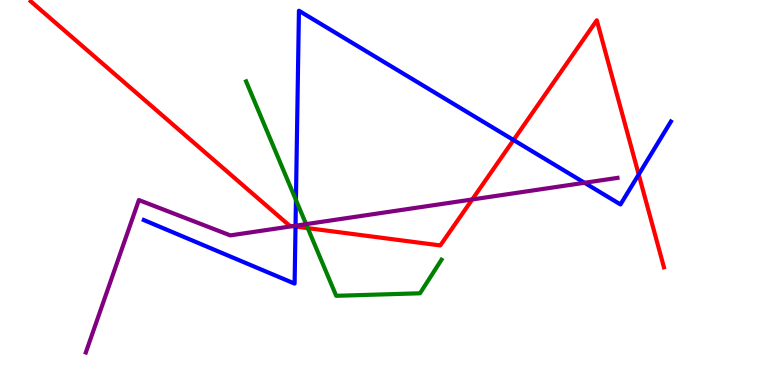[{'lines': ['blue', 'red'], 'intersections': [{'x': 3.81, 'y': 4.12}, {'x': 6.63, 'y': 6.36}, {'x': 8.24, 'y': 5.47}]}, {'lines': ['green', 'red'], 'intersections': [{'x': 3.97, 'y': 4.07}]}, {'lines': ['purple', 'red'], 'intersections': [{'x': 3.77, 'y': 4.13}, {'x': 6.09, 'y': 4.82}]}, {'lines': ['blue', 'green'], 'intersections': [{'x': 3.82, 'y': 4.81}]}, {'lines': ['blue', 'purple'], 'intersections': [{'x': 3.81, 'y': 4.14}, {'x': 7.54, 'y': 5.25}]}, {'lines': ['green', 'purple'], 'intersections': [{'x': 3.95, 'y': 4.18}]}]